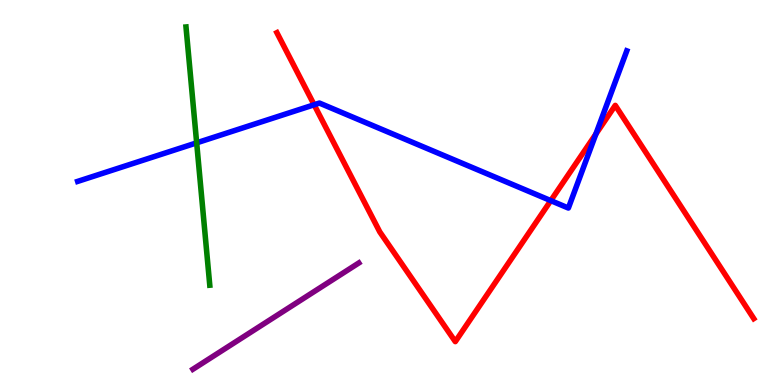[{'lines': ['blue', 'red'], 'intersections': [{'x': 4.05, 'y': 7.28}, {'x': 7.11, 'y': 4.79}, {'x': 7.69, 'y': 6.52}]}, {'lines': ['green', 'red'], 'intersections': []}, {'lines': ['purple', 'red'], 'intersections': []}, {'lines': ['blue', 'green'], 'intersections': [{'x': 2.54, 'y': 6.29}]}, {'lines': ['blue', 'purple'], 'intersections': []}, {'lines': ['green', 'purple'], 'intersections': []}]